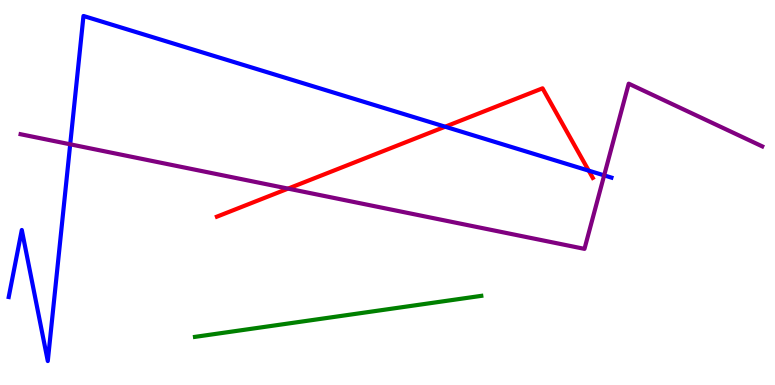[{'lines': ['blue', 'red'], 'intersections': [{'x': 5.74, 'y': 6.71}, {'x': 7.6, 'y': 5.57}]}, {'lines': ['green', 'red'], 'intersections': []}, {'lines': ['purple', 'red'], 'intersections': [{'x': 3.72, 'y': 5.1}]}, {'lines': ['blue', 'green'], 'intersections': []}, {'lines': ['blue', 'purple'], 'intersections': [{'x': 0.906, 'y': 6.25}, {'x': 7.8, 'y': 5.44}]}, {'lines': ['green', 'purple'], 'intersections': []}]